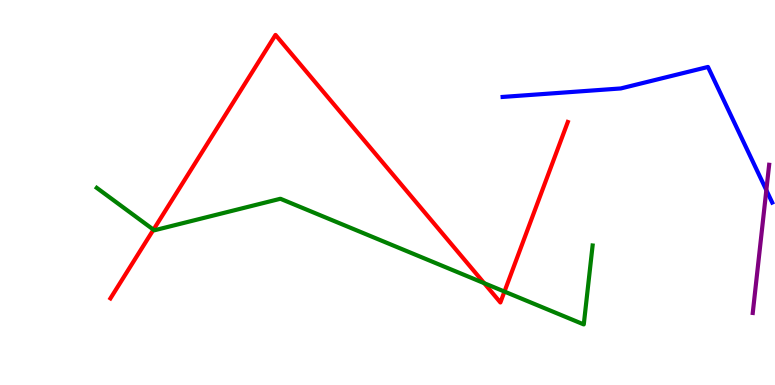[{'lines': ['blue', 'red'], 'intersections': []}, {'lines': ['green', 'red'], 'intersections': [{'x': 1.98, 'y': 4.03}, {'x': 6.25, 'y': 2.64}, {'x': 6.51, 'y': 2.43}]}, {'lines': ['purple', 'red'], 'intersections': []}, {'lines': ['blue', 'green'], 'intersections': []}, {'lines': ['blue', 'purple'], 'intersections': [{'x': 9.89, 'y': 5.06}]}, {'lines': ['green', 'purple'], 'intersections': []}]